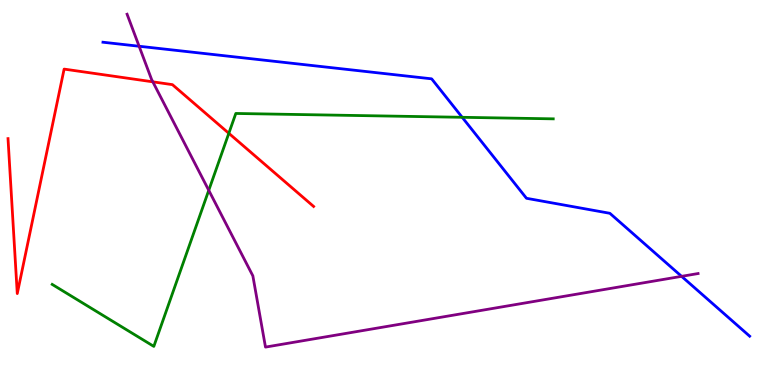[{'lines': ['blue', 'red'], 'intersections': []}, {'lines': ['green', 'red'], 'intersections': [{'x': 2.95, 'y': 6.54}]}, {'lines': ['purple', 'red'], 'intersections': [{'x': 1.97, 'y': 7.87}]}, {'lines': ['blue', 'green'], 'intersections': [{'x': 5.96, 'y': 6.95}]}, {'lines': ['blue', 'purple'], 'intersections': [{'x': 1.8, 'y': 8.8}, {'x': 8.79, 'y': 2.82}]}, {'lines': ['green', 'purple'], 'intersections': [{'x': 2.69, 'y': 5.06}]}]